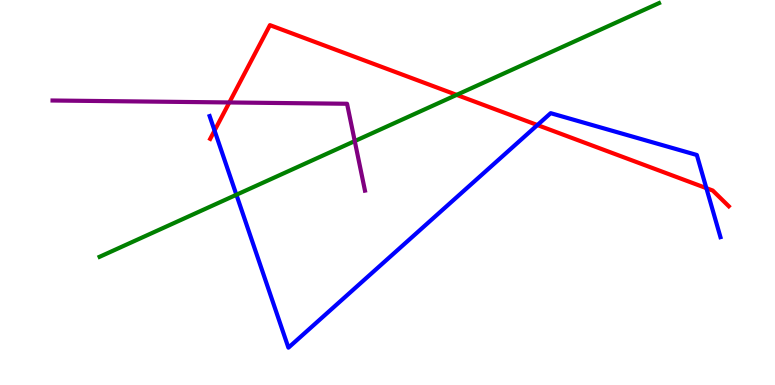[{'lines': ['blue', 'red'], 'intersections': [{'x': 2.77, 'y': 6.61}, {'x': 6.93, 'y': 6.75}, {'x': 9.11, 'y': 5.11}]}, {'lines': ['green', 'red'], 'intersections': [{'x': 5.89, 'y': 7.54}]}, {'lines': ['purple', 'red'], 'intersections': [{'x': 2.96, 'y': 7.34}]}, {'lines': ['blue', 'green'], 'intersections': [{'x': 3.05, 'y': 4.94}]}, {'lines': ['blue', 'purple'], 'intersections': []}, {'lines': ['green', 'purple'], 'intersections': [{'x': 4.58, 'y': 6.34}]}]